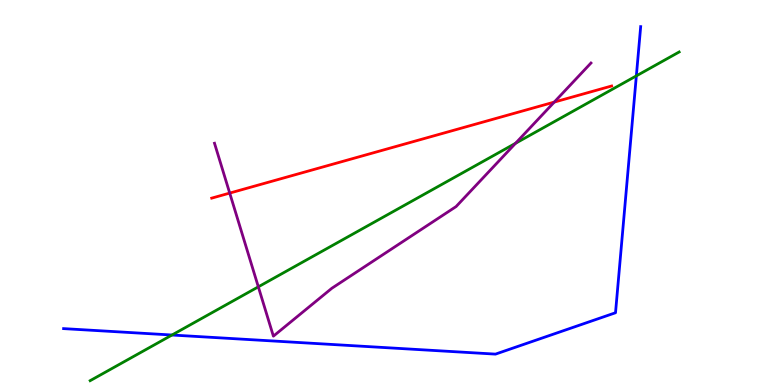[{'lines': ['blue', 'red'], 'intersections': []}, {'lines': ['green', 'red'], 'intersections': []}, {'lines': ['purple', 'red'], 'intersections': [{'x': 2.96, 'y': 4.98}, {'x': 7.15, 'y': 7.35}]}, {'lines': ['blue', 'green'], 'intersections': [{'x': 2.22, 'y': 1.3}, {'x': 8.21, 'y': 8.03}]}, {'lines': ['blue', 'purple'], 'intersections': []}, {'lines': ['green', 'purple'], 'intersections': [{'x': 3.33, 'y': 2.55}, {'x': 6.65, 'y': 6.28}]}]